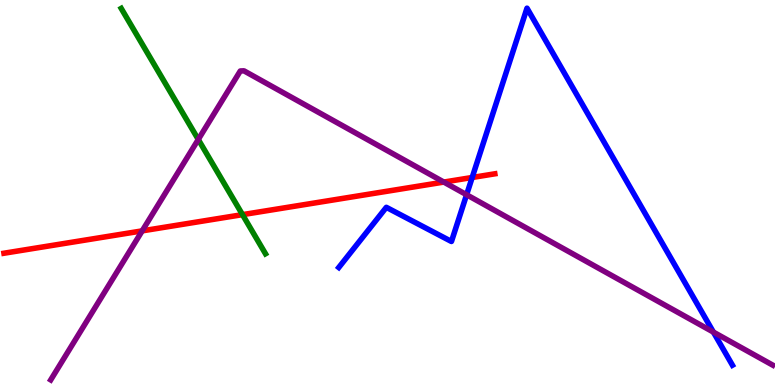[{'lines': ['blue', 'red'], 'intersections': [{'x': 6.09, 'y': 5.39}]}, {'lines': ['green', 'red'], 'intersections': [{'x': 3.13, 'y': 4.42}]}, {'lines': ['purple', 'red'], 'intersections': [{'x': 1.83, 'y': 4.0}, {'x': 5.73, 'y': 5.27}]}, {'lines': ['blue', 'green'], 'intersections': []}, {'lines': ['blue', 'purple'], 'intersections': [{'x': 6.02, 'y': 4.94}, {'x': 9.21, 'y': 1.37}]}, {'lines': ['green', 'purple'], 'intersections': [{'x': 2.56, 'y': 6.38}]}]